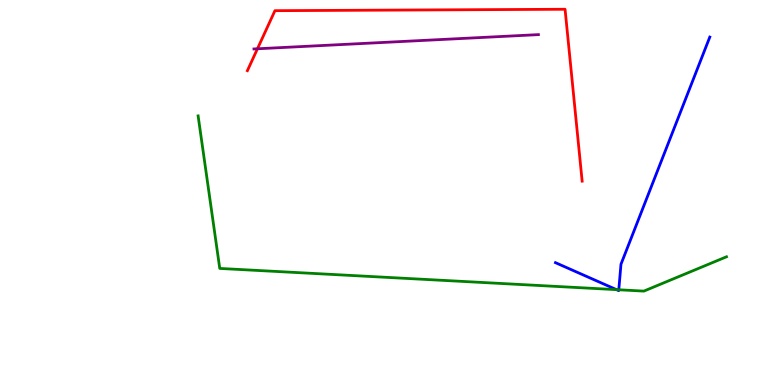[{'lines': ['blue', 'red'], 'intersections': []}, {'lines': ['green', 'red'], 'intersections': []}, {'lines': ['purple', 'red'], 'intersections': [{'x': 3.32, 'y': 8.73}]}, {'lines': ['blue', 'green'], 'intersections': [{'x': 7.95, 'y': 2.48}, {'x': 7.98, 'y': 2.47}]}, {'lines': ['blue', 'purple'], 'intersections': []}, {'lines': ['green', 'purple'], 'intersections': []}]